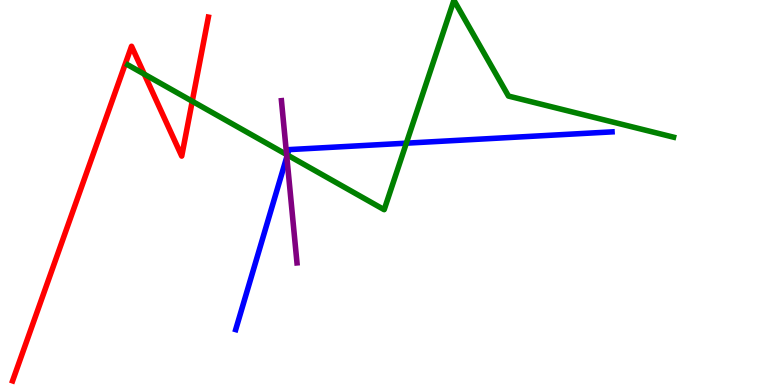[{'lines': ['blue', 'red'], 'intersections': []}, {'lines': ['green', 'red'], 'intersections': [{'x': 1.86, 'y': 8.07}, {'x': 2.48, 'y': 7.37}]}, {'lines': ['purple', 'red'], 'intersections': []}, {'lines': ['blue', 'green'], 'intersections': [{'x': 3.71, 'y': 5.97}, {'x': 5.24, 'y': 6.28}]}, {'lines': ['blue', 'purple'], 'intersections': [{'x': 3.7, 'y': 5.93}]}, {'lines': ['green', 'purple'], 'intersections': [{'x': 3.7, 'y': 5.99}]}]